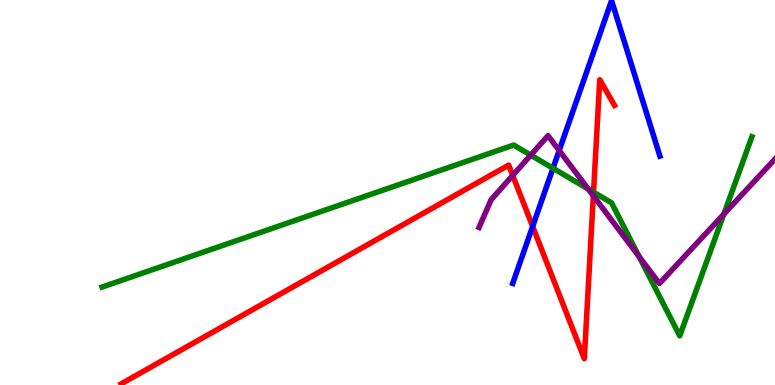[{'lines': ['blue', 'red'], 'intersections': [{'x': 6.87, 'y': 4.12}]}, {'lines': ['green', 'red'], 'intersections': [{'x': 7.66, 'y': 5.01}]}, {'lines': ['purple', 'red'], 'intersections': [{'x': 6.62, 'y': 5.44}, {'x': 7.66, 'y': 4.91}]}, {'lines': ['blue', 'green'], 'intersections': [{'x': 7.14, 'y': 5.63}]}, {'lines': ['blue', 'purple'], 'intersections': [{'x': 7.22, 'y': 6.09}]}, {'lines': ['green', 'purple'], 'intersections': [{'x': 6.85, 'y': 5.97}, {'x': 7.59, 'y': 5.09}, {'x': 8.25, 'y': 3.34}, {'x': 9.34, 'y': 4.44}]}]